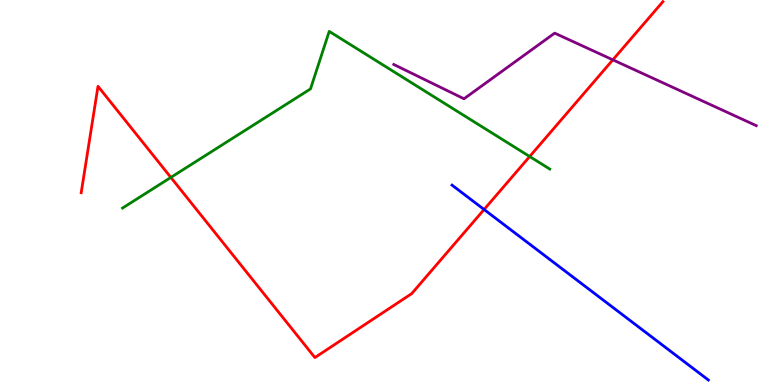[{'lines': ['blue', 'red'], 'intersections': [{'x': 6.25, 'y': 4.56}]}, {'lines': ['green', 'red'], 'intersections': [{'x': 2.2, 'y': 5.39}, {'x': 6.83, 'y': 5.93}]}, {'lines': ['purple', 'red'], 'intersections': [{'x': 7.91, 'y': 8.45}]}, {'lines': ['blue', 'green'], 'intersections': []}, {'lines': ['blue', 'purple'], 'intersections': []}, {'lines': ['green', 'purple'], 'intersections': []}]